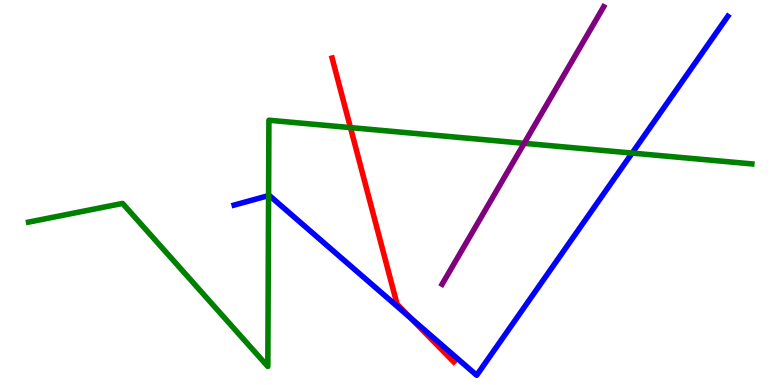[{'lines': ['blue', 'red'], 'intersections': [{'x': 5.3, 'y': 1.74}]}, {'lines': ['green', 'red'], 'intersections': [{'x': 4.52, 'y': 6.69}]}, {'lines': ['purple', 'red'], 'intersections': []}, {'lines': ['blue', 'green'], 'intersections': [{'x': 3.47, 'y': 4.92}, {'x': 8.16, 'y': 6.02}]}, {'lines': ['blue', 'purple'], 'intersections': []}, {'lines': ['green', 'purple'], 'intersections': [{'x': 6.76, 'y': 6.28}]}]